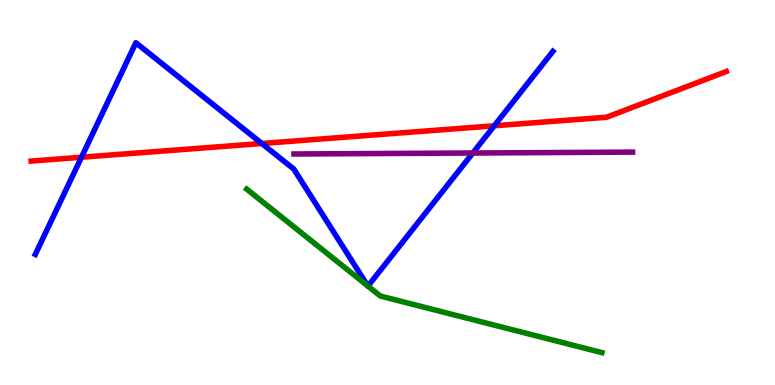[{'lines': ['blue', 'red'], 'intersections': [{'x': 1.05, 'y': 5.92}, {'x': 3.38, 'y': 6.27}, {'x': 6.38, 'y': 6.73}]}, {'lines': ['green', 'red'], 'intersections': []}, {'lines': ['purple', 'red'], 'intersections': []}, {'lines': ['blue', 'green'], 'intersections': [{'x': 4.75, 'y': 2.57}, {'x': 4.75, 'y': 2.57}]}, {'lines': ['blue', 'purple'], 'intersections': [{'x': 6.1, 'y': 6.03}]}, {'lines': ['green', 'purple'], 'intersections': []}]